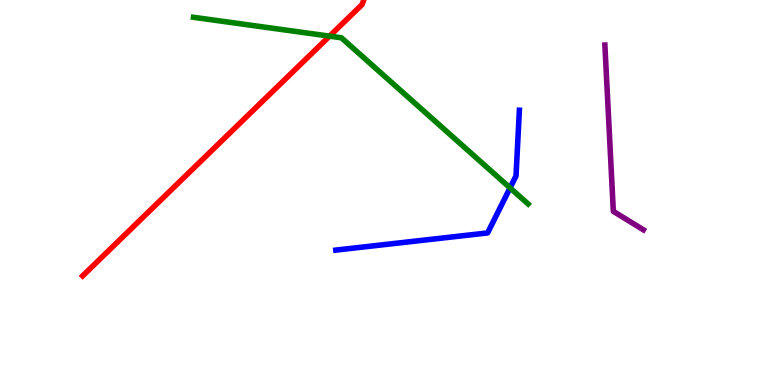[{'lines': ['blue', 'red'], 'intersections': []}, {'lines': ['green', 'red'], 'intersections': [{'x': 4.25, 'y': 9.06}]}, {'lines': ['purple', 'red'], 'intersections': []}, {'lines': ['blue', 'green'], 'intersections': [{'x': 6.58, 'y': 5.12}]}, {'lines': ['blue', 'purple'], 'intersections': []}, {'lines': ['green', 'purple'], 'intersections': []}]